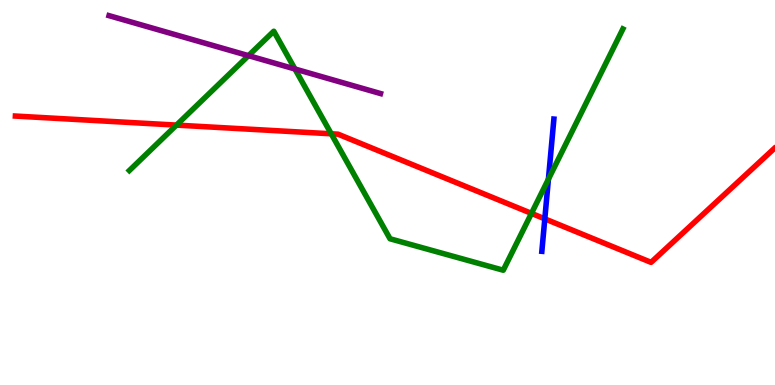[{'lines': ['blue', 'red'], 'intersections': [{'x': 7.03, 'y': 4.32}]}, {'lines': ['green', 'red'], 'intersections': [{'x': 2.28, 'y': 6.75}, {'x': 4.27, 'y': 6.52}, {'x': 6.86, 'y': 4.46}]}, {'lines': ['purple', 'red'], 'intersections': []}, {'lines': ['blue', 'green'], 'intersections': [{'x': 7.08, 'y': 5.35}]}, {'lines': ['blue', 'purple'], 'intersections': []}, {'lines': ['green', 'purple'], 'intersections': [{'x': 3.21, 'y': 8.55}, {'x': 3.81, 'y': 8.21}]}]